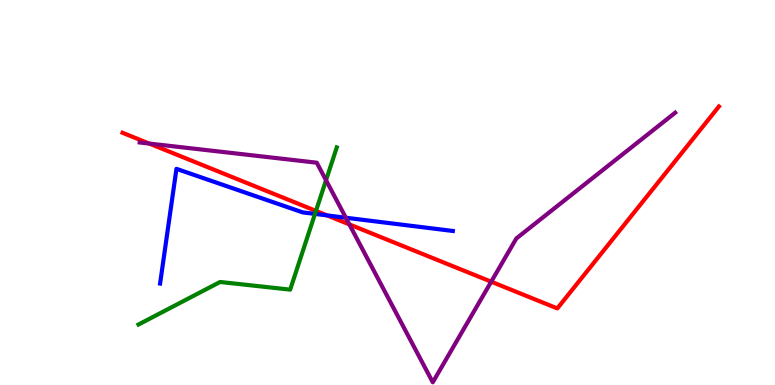[{'lines': ['blue', 'red'], 'intersections': [{'x': 4.22, 'y': 4.4}]}, {'lines': ['green', 'red'], 'intersections': [{'x': 4.08, 'y': 4.52}]}, {'lines': ['purple', 'red'], 'intersections': [{'x': 1.93, 'y': 6.27}, {'x': 4.51, 'y': 4.17}, {'x': 6.34, 'y': 2.68}]}, {'lines': ['blue', 'green'], 'intersections': [{'x': 4.06, 'y': 4.44}]}, {'lines': ['blue', 'purple'], 'intersections': [{'x': 4.46, 'y': 4.34}]}, {'lines': ['green', 'purple'], 'intersections': [{'x': 4.21, 'y': 5.32}]}]